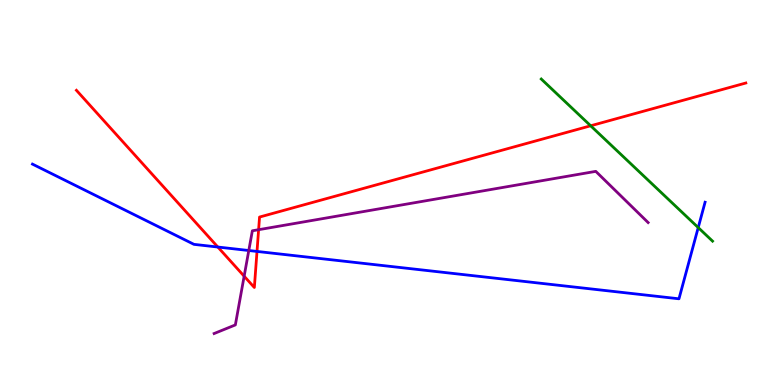[{'lines': ['blue', 'red'], 'intersections': [{'x': 2.81, 'y': 3.58}, {'x': 3.32, 'y': 3.47}]}, {'lines': ['green', 'red'], 'intersections': [{'x': 7.62, 'y': 6.73}]}, {'lines': ['purple', 'red'], 'intersections': [{'x': 3.15, 'y': 2.83}, {'x': 3.34, 'y': 4.03}]}, {'lines': ['blue', 'green'], 'intersections': [{'x': 9.01, 'y': 4.09}]}, {'lines': ['blue', 'purple'], 'intersections': [{'x': 3.21, 'y': 3.49}]}, {'lines': ['green', 'purple'], 'intersections': []}]